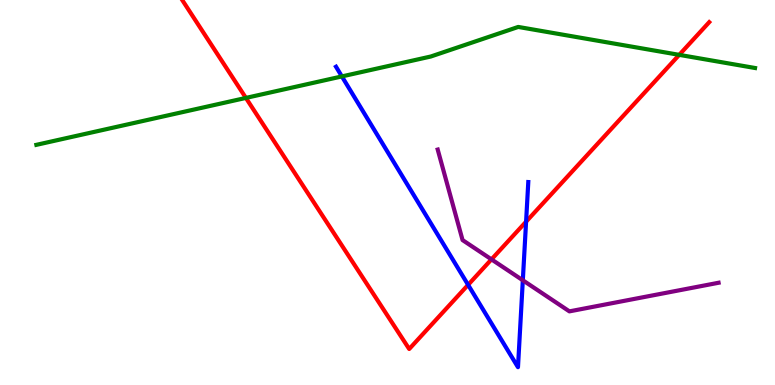[{'lines': ['blue', 'red'], 'intersections': [{'x': 6.04, 'y': 2.6}, {'x': 6.79, 'y': 4.24}]}, {'lines': ['green', 'red'], 'intersections': [{'x': 3.17, 'y': 7.46}, {'x': 8.76, 'y': 8.58}]}, {'lines': ['purple', 'red'], 'intersections': [{'x': 6.34, 'y': 3.26}]}, {'lines': ['blue', 'green'], 'intersections': [{'x': 4.41, 'y': 8.01}]}, {'lines': ['blue', 'purple'], 'intersections': [{'x': 6.75, 'y': 2.72}]}, {'lines': ['green', 'purple'], 'intersections': []}]